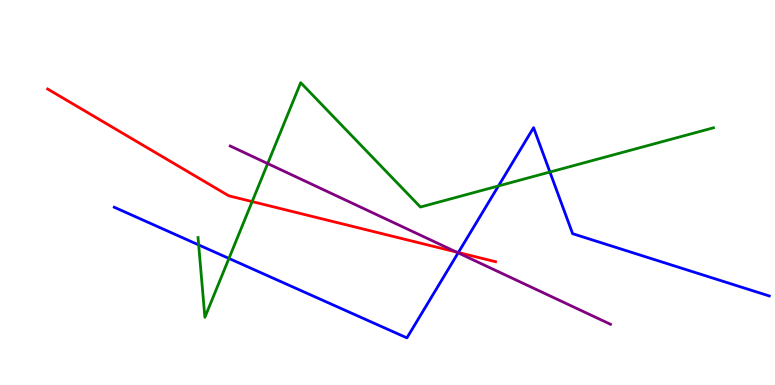[{'lines': ['blue', 'red'], 'intersections': [{'x': 5.91, 'y': 3.44}]}, {'lines': ['green', 'red'], 'intersections': [{'x': 3.25, 'y': 4.76}]}, {'lines': ['purple', 'red'], 'intersections': [{'x': 5.89, 'y': 3.45}]}, {'lines': ['blue', 'green'], 'intersections': [{'x': 2.56, 'y': 3.64}, {'x': 2.95, 'y': 3.29}, {'x': 6.43, 'y': 5.17}, {'x': 7.1, 'y': 5.53}]}, {'lines': ['blue', 'purple'], 'intersections': [{'x': 5.91, 'y': 3.43}]}, {'lines': ['green', 'purple'], 'intersections': [{'x': 3.45, 'y': 5.75}]}]